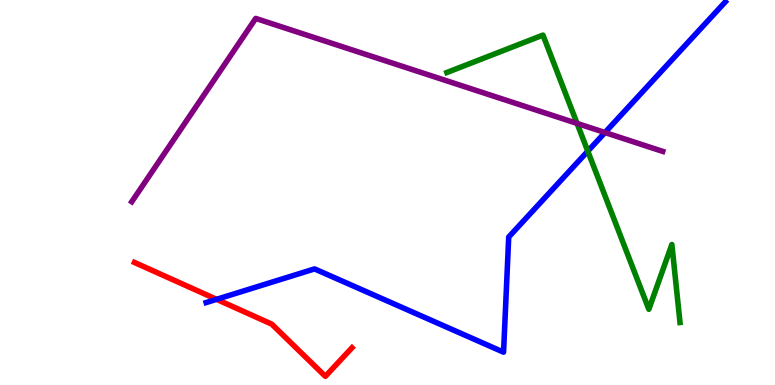[{'lines': ['blue', 'red'], 'intersections': [{'x': 2.79, 'y': 2.23}]}, {'lines': ['green', 'red'], 'intersections': []}, {'lines': ['purple', 'red'], 'intersections': []}, {'lines': ['blue', 'green'], 'intersections': [{'x': 7.58, 'y': 6.07}]}, {'lines': ['blue', 'purple'], 'intersections': [{'x': 7.81, 'y': 6.56}]}, {'lines': ['green', 'purple'], 'intersections': [{'x': 7.45, 'y': 6.79}]}]